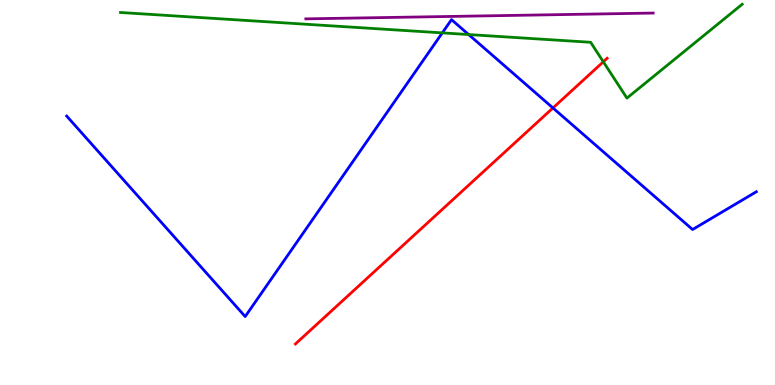[{'lines': ['blue', 'red'], 'intersections': [{'x': 7.13, 'y': 7.2}]}, {'lines': ['green', 'red'], 'intersections': [{'x': 7.78, 'y': 8.39}]}, {'lines': ['purple', 'red'], 'intersections': []}, {'lines': ['blue', 'green'], 'intersections': [{'x': 5.71, 'y': 9.15}, {'x': 6.05, 'y': 9.1}]}, {'lines': ['blue', 'purple'], 'intersections': []}, {'lines': ['green', 'purple'], 'intersections': []}]